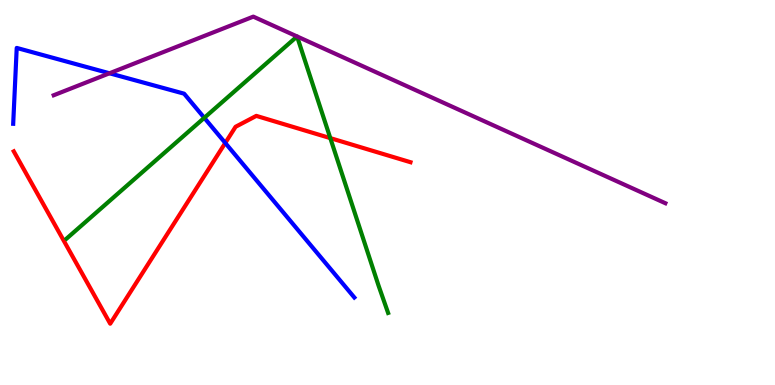[{'lines': ['blue', 'red'], 'intersections': [{'x': 2.91, 'y': 6.29}]}, {'lines': ['green', 'red'], 'intersections': [{'x': 4.26, 'y': 6.41}]}, {'lines': ['purple', 'red'], 'intersections': []}, {'lines': ['blue', 'green'], 'intersections': [{'x': 2.64, 'y': 6.94}]}, {'lines': ['blue', 'purple'], 'intersections': [{'x': 1.41, 'y': 8.1}]}, {'lines': ['green', 'purple'], 'intersections': []}]